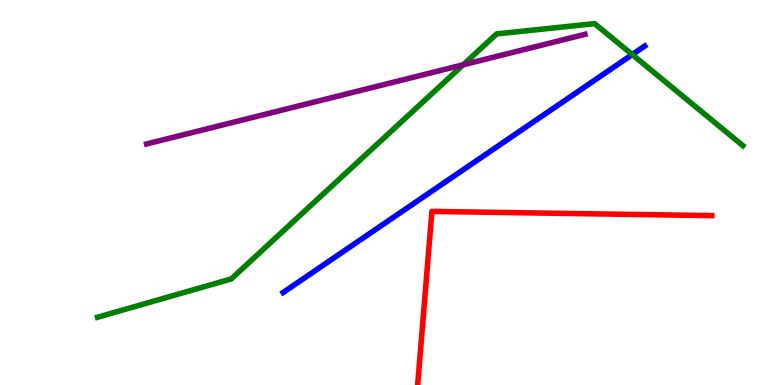[{'lines': ['blue', 'red'], 'intersections': []}, {'lines': ['green', 'red'], 'intersections': []}, {'lines': ['purple', 'red'], 'intersections': []}, {'lines': ['blue', 'green'], 'intersections': [{'x': 8.16, 'y': 8.58}]}, {'lines': ['blue', 'purple'], 'intersections': []}, {'lines': ['green', 'purple'], 'intersections': [{'x': 5.98, 'y': 8.32}]}]